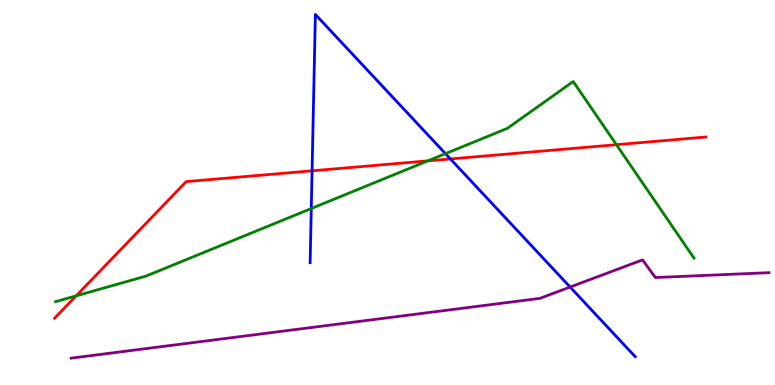[{'lines': ['blue', 'red'], 'intersections': [{'x': 4.03, 'y': 5.56}, {'x': 5.81, 'y': 5.87}]}, {'lines': ['green', 'red'], 'intersections': [{'x': 0.983, 'y': 2.32}, {'x': 5.52, 'y': 5.82}, {'x': 7.95, 'y': 6.24}]}, {'lines': ['purple', 'red'], 'intersections': []}, {'lines': ['blue', 'green'], 'intersections': [{'x': 4.02, 'y': 4.58}, {'x': 5.75, 'y': 6.01}]}, {'lines': ['blue', 'purple'], 'intersections': [{'x': 7.36, 'y': 2.54}]}, {'lines': ['green', 'purple'], 'intersections': []}]